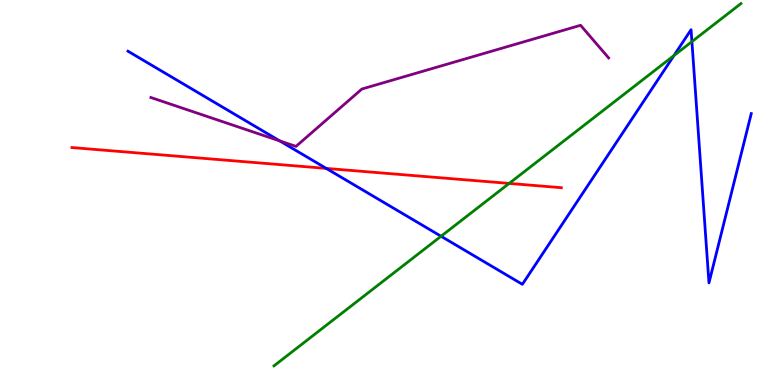[{'lines': ['blue', 'red'], 'intersections': [{'x': 4.21, 'y': 5.63}]}, {'lines': ['green', 'red'], 'intersections': [{'x': 6.57, 'y': 5.24}]}, {'lines': ['purple', 'red'], 'intersections': []}, {'lines': ['blue', 'green'], 'intersections': [{'x': 5.69, 'y': 3.86}, {'x': 8.7, 'y': 8.56}, {'x': 8.93, 'y': 8.92}]}, {'lines': ['blue', 'purple'], 'intersections': [{'x': 3.61, 'y': 6.34}]}, {'lines': ['green', 'purple'], 'intersections': []}]